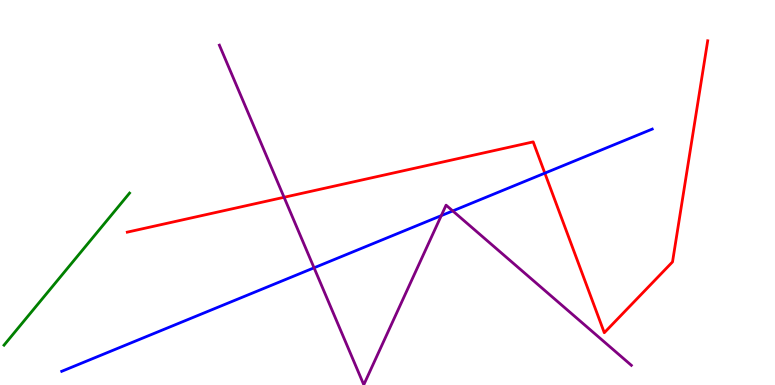[{'lines': ['blue', 'red'], 'intersections': [{'x': 7.03, 'y': 5.5}]}, {'lines': ['green', 'red'], 'intersections': []}, {'lines': ['purple', 'red'], 'intersections': [{'x': 3.67, 'y': 4.88}]}, {'lines': ['blue', 'green'], 'intersections': []}, {'lines': ['blue', 'purple'], 'intersections': [{'x': 4.05, 'y': 3.04}, {'x': 5.69, 'y': 4.4}, {'x': 5.84, 'y': 4.52}]}, {'lines': ['green', 'purple'], 'intersections': []}]